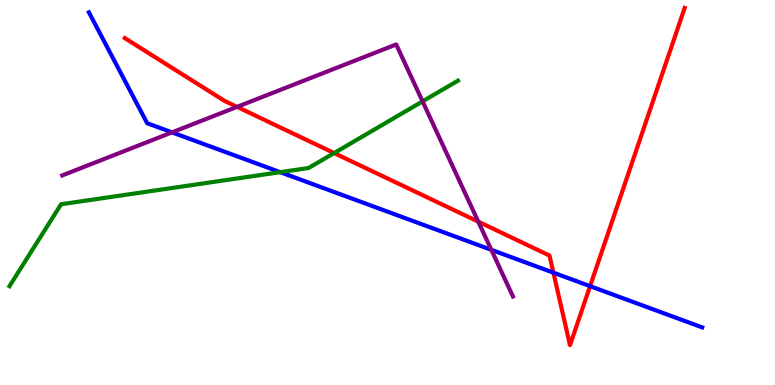[{'lines': ['blue', 'red'], 'intersections': [{'x': 7.14, 'y': 2.92}, {'x': 7.61, 'y': 2.57}]}, {'lines': ['green', 'red'], 'intersections': [{'x': 4.31, 'y': 6.02}]}, {'lines': ['purple', 'red'], 'intersections': [{'x': 3.06, 'y': 7.22}, {'x': 6.17, 'y': 4.24}]}, {'lines': ['blue', 'green'], 'intersections': [{'x': 3.62, 'y': 5.53}]}, {'lines': ['blue', 'purple'], 'intersections': [{'x': 2.22, 'y': 6.56}, {'x': 6.34, 'y': 3.51}]}, {'lines': ['green', 'purple'], 'intersections': [{'x': 5.45, 'y': 7.37}]}]